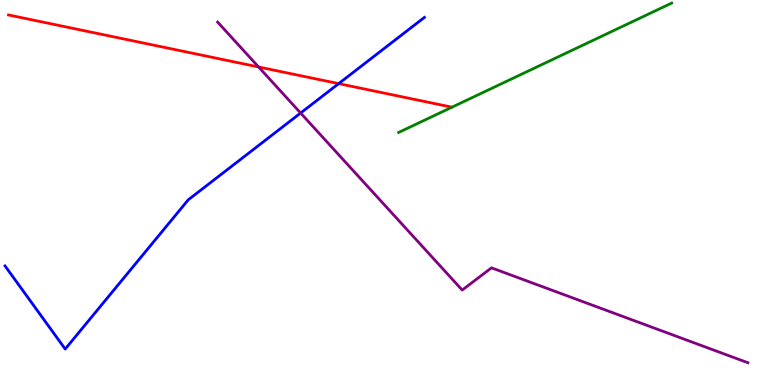[{'lines': ['blue', 'red'], 'intersections': [{'x': 4.37, 'y': 7.83}]}, {'lines': ['green', 'red'], 'intersections': []}, {'lines': ['purple', 'red'], 'intersections': [{'x': 3.34, 'y': 8.26}]}, {'lines': ['blue', 'green'], 'intersections': []}, {'lines': ['blue', 'purple'], 'intersections': [{'x': 3.88, 'y': 7.06}]}, {'lines': ['green', 'purple'], 'intersections': []}]